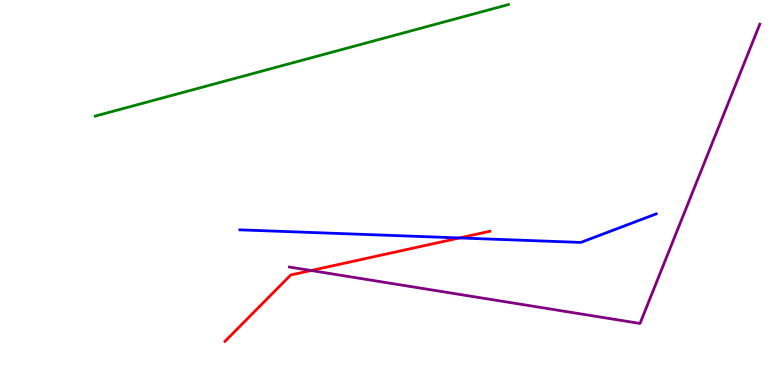[{'lines': ['blue', 'red'], 'intersections': [{'x': 5.93, 'y': 3.82}]}, {'lines': ['green', 'red'], 'intersections': []}, {'lines': ['purple', 'red'], 'intersections': [{'x': 4.01, 'y': 2.97}]}, {'lines': ['blue', 'green'], 'intersections': []}, {'lines': ['blue', 'purple'], 'intersections': []}, {'lines': ['green', 'purple'], 'intersections': []}]